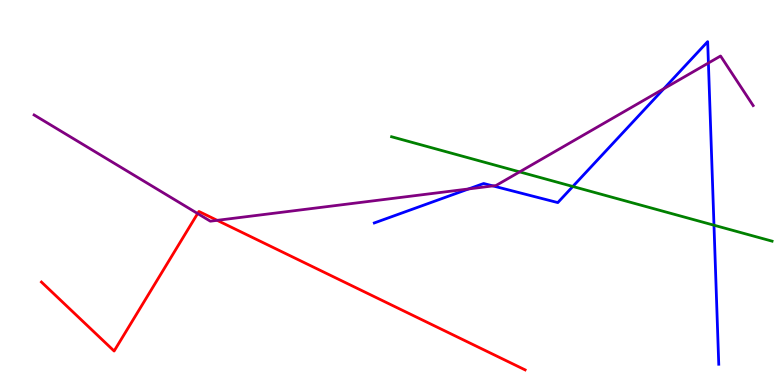[{'lines': ['blue', 'red'], 'intersections': []}, {'lines': ['green', 'red'], 'intersections': []}, {'lines': ['purple', 'red'], 'intersections': [{'x': 2.55, 'y': 4.45}, {'x': 2.8, 'y': 4.28}]}, {'lines': ['blue', 'green'], 'intersections': [{'x': 7.39, 'y': 5.16}, {'x': 9.21, 'y': 4.15}]}, {'lines': ['blue', 'purple'], 'intersections': [{'x': 6.05, 'y': 5.09}, {'x': 6.36, 'y': 5.17}, {'x': 8.57, 'y': 7.7}, {'x': 9.14, 'y': 8.36}]}, {'lines': ['green', 'purple'], 'intersections': [{'x': 6.7, 'y': 5.54}]}]